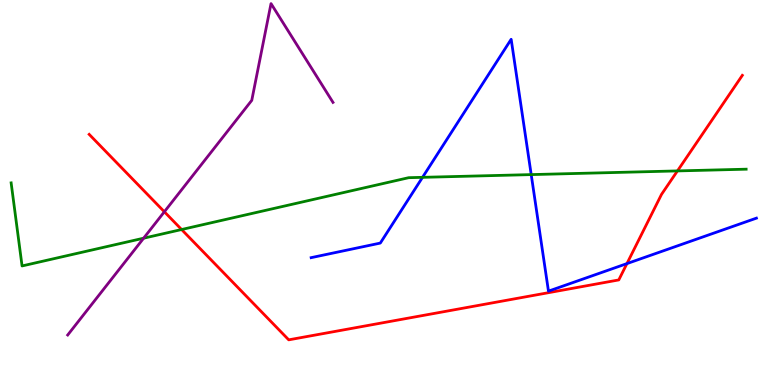[{'lines': ['blue', 'red'], 'intersections': [{'x': 8.09, 'y': 3.15}]}, {'lines': ['green', 'red'], 'intersections': [{'x': 2.34, 'y': 4.04}, {'x': 8.74, 'y': 5.56}]}, {'lines': ['purple', 'red'], 'intersections': [{'x': 2.12, 'y': 4.5}]}, {'lines': ['blue', 'green'], 'intersections': [{'x': 5.45, 'y': 5.39}, {'x': 6.85, 'y': 5.46}]}, {'lines': ['blue', 'purple'], 'intersections': []}, {'lines': ['green', 'purple'], 'intersections': [{'x': 1.85, 'y': 3.81}]}]